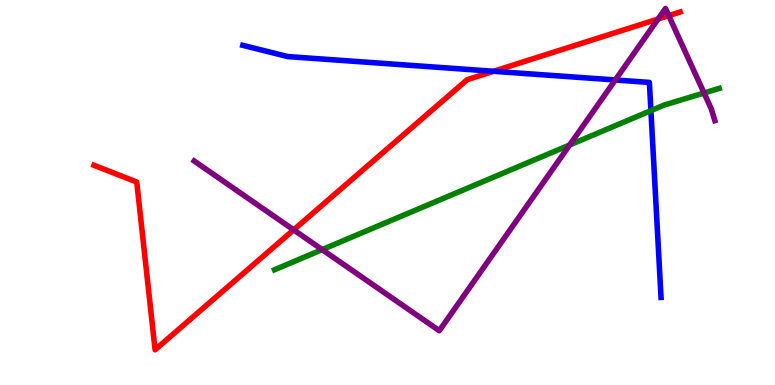[{'lines': ['blue', 'red'], 'intersections': [{'x': 6.37, 'y': 8.15}]}, {'lines': ['green', 'red'], 'intersections': []}, {'lines': ['purple', 'red'], 'intersections': [{'x': 3.79, 'y': 4.03}, {'x': 8.49, 'y': 9.51}, {'x': 8.63, 'y': 9.59}]}, {'lines': ['blue', 'green'], 'intersections': [{'x': 8.4, 'y': 7.13}]}, {'lines': ['blue', 'purple'], 'intersections': [{'x': 7.94, 'y': 7.92}]}, {'lines': ['green', 'purple'], 'intersections': [{'x': 4.16, 'y': 3.52}, {'x': 7.35, 'y': 6.23}, {'x': 9.08, 'y': 7.58}]}]